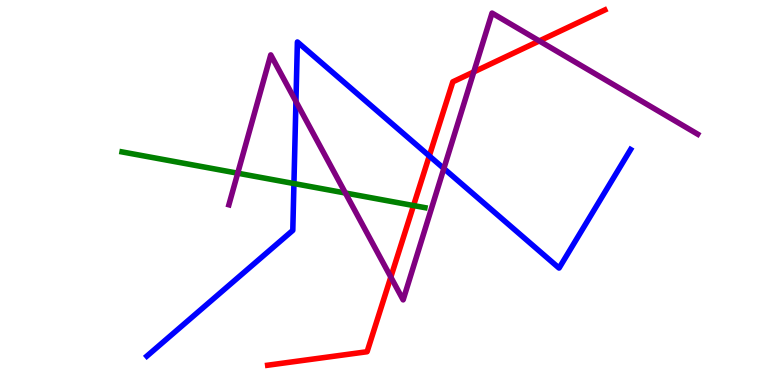[{'lines': ['blue', 'red'], 'intersections': [{'x': 5.54, 'y': 5.95}]}, {'lines': ['green', 'red'], 'intersections': [{'x': 5.34, 'y': 4.66}]}, {'lines': ['purple', 'red'], 'intersections': [{'x': 5.04, 'y': 2.8}, {'x': 6.11, 'y': 8.13}, {'x': 6.96, 'y': 8.94}]}, {'lines': ['blue', 'green'], 'intersections': [{'x': 3.79, 'y': 5.23}]}, {'lines': ['blue', 'purple'], 'intersections': [{'x': 3.82, 'y': 7.36}, {'x': 5.73, 'y': 5.62}]}, {'lines': ['green', 'purple'], 'intersections': [{'x': 3.07, 'y': 5.5}, {'x': 4.46, 'y': 4.99}]}]